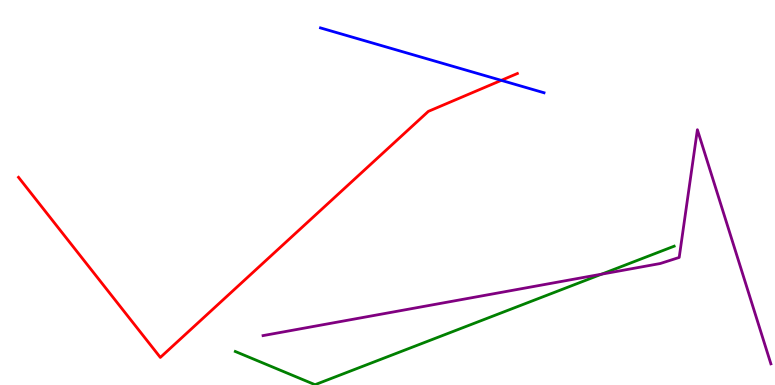[{'lines': ['blue', 'red'], 'intersections': [{'x': 6.47, 'y': 7.91}]}, {'lines': ['green', 'red'], 'intersections': []}, {'lines': ['purple', 'red'], 'intersections': []}, {'lines': ['blue', 'green'], 'intersections': []}, {'lines': ['blue', 'purple'], 'intersections': []}, {'lines': ['green', 'purple'], 'intersections': [{'x': 7.76, 'y': 2.88}]}]